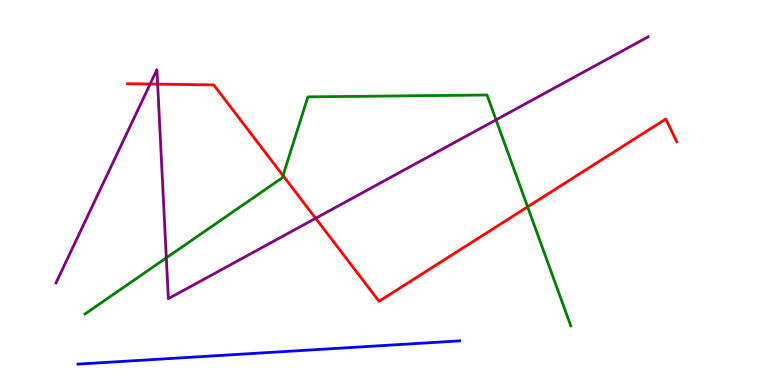[{'lines': ['blue', 'red'], 'intersections': []}, {'lines': ['green', 'red'], 'intersections': [{'x': 3.65, 'y': 5.44}, {'x': 6.81, 'y': 4.63}]}, {'lines': ['purple', 'red'], 'intersections': [{'x': 1.94, 'y': 7.82}, {'x': 2.03, 'y': 7.81}, {'x': 4.07, 'y': 4.33}]}, {'lines': ['blue', 'green'], 'intersections': []}, {'lines': ['blue', 'purple'], 'intersections': []}, {'lines': ['green', 'purple'], 'intersections': [{'x': 2.15, 'y': 3.3}, {'x': 6.4, 'y': 6.89}]}]